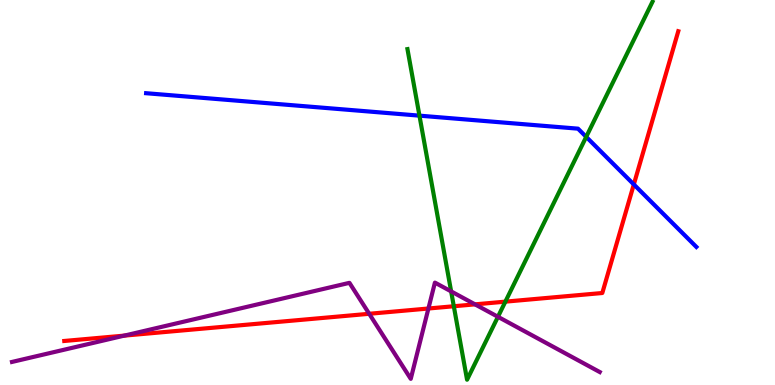[{'lines': ['blue', 'red'], 'intersections': [{'x': 8.18, 'y': 5.21}]}, {'lines': ['green', 'red'], 'intersections': [{'x': 5.86, 'y': 2.05}, {'x': 6.52, 'y': 2.16}]}, {'lines': ['purple', 'red'], 'intersections': [{'x': 1.6, 'y': 1.28}, {'x': 4.76, 'y': 1.85}, {'x': 5.53, 'y': 1.99}, {'x': 6.13, 'y': 2.09}]}, {'lines': ['blue', 'green'], 'intersections': [{'x': 5.41, 'y': 7.0}, {'x': 7.56, 'y': 6.44}]}, {'lines': ['blue', 'purple'], 'intersections': []}, {'lines': ['green', 'purple'], 'intersections': [{'x': 5.82, 'y': 2.43}, {'x': 6.43, 'y': 1.77}]}]